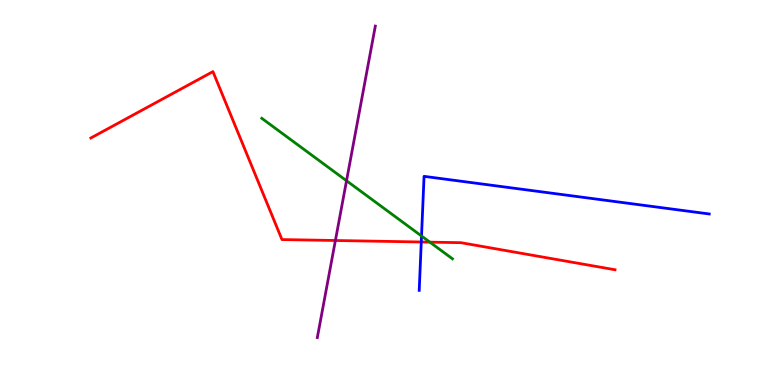[{'lines': ['blue', 'red'], 'intersections': [{'x': 5.44, 'y': 3.71}]}, {'lines': ['green', 'red'], 'intersections': [{'x': 5.55, 'y': 3.71}]}, {'lines': ['purple', 'red'], 'intersections': [{'x': 4.33, 'y': 3.75}]}, {'lines': ['blue', 'green'], 'intersections': [{'x': 5.44, 'y': 3.87}]}, {'lines': ['blue', 'purple'], 'intersections': []}, {'lines': ['green', 'purple'], 'intersections': [{'x': 4.47, 'y': 5.31}]}]